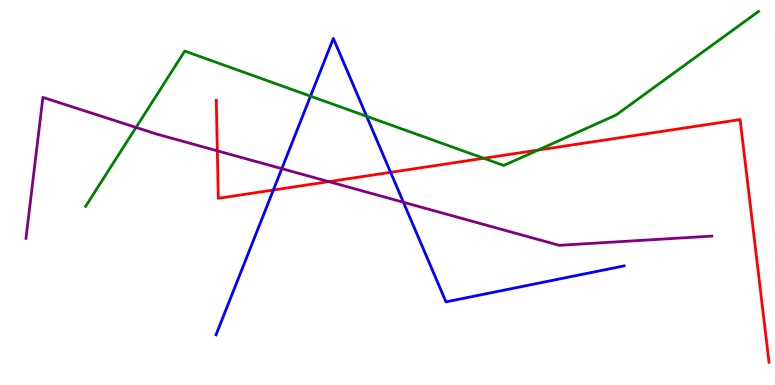[{'lines': ['blue', 'red'], 'intersections': [{'x': 3.53, 'y': 5.06}, {'x': 5.04, 'y': 5.52}]}, {'lines': ['green', 'red'], 'intersections': [{'x': 6.24, 'y': 5.89}, {'x': 6.94, 'y': 6.1}]}, {'lines': ['purple', 'red'], 'intersections': [{'x': 2.8, 'y': 6.08}, {'x': 4.24, 'y': 5.28}]}, {'lines': ['blue', 'green'], 'intersections': [{'x': 4.01, 'y': 7.5}, {'x': 4.73, 'y': 6.98}]}, {'lines': ['blue', 'purple'], 'intersections': [{'x': 3.64, 'y': 5.62}, {'x': 5.21, 'y': 4.75}]}, {'lines': ['green', 'purple'], 'intersections': [{'x': 1.76, 'y': 6.69}]}]